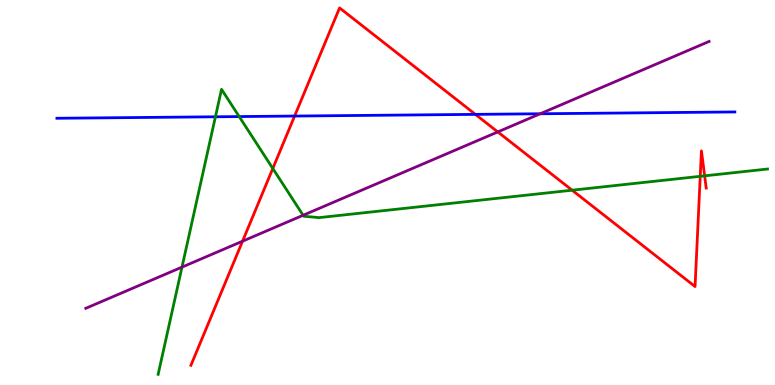[{'lines': ['blue', 'red'], 'intersections': [{'x': 3.8, 'y': 6.99}, {'x': 6.13, 'y': 7.03}]}, {'lines': ['green', 'red'], 'intersections': [{'x': 3.52, 'y': 5.62}, {'x': 7.38, 'y': 5.06}, {'x': 9.04, 'y': 5.42}, {'x': 9.09, 'y': 5.43}]}, {'lines': ['purple', 'red'], 'intersections': [{'x': 3.13, 'y': 3.74}, {'x': 6.42, 'y': 6.57}]}, {'lines': ['blue', 'green'], 'intersections': [{'x': 2.78, 'y': 6.97}, {'x': 3.09, 'y': 6.97}]}, {'lines': ['blue', 'purple'], 'intersections': [{'x': 6.97, 'y': 7.05}]}, {'lines': ['green', 'purple'], 'intersections': [{'x': 2.35, 'y': 3.06}, {'x': 3.91, 'y': 4.41}]}]